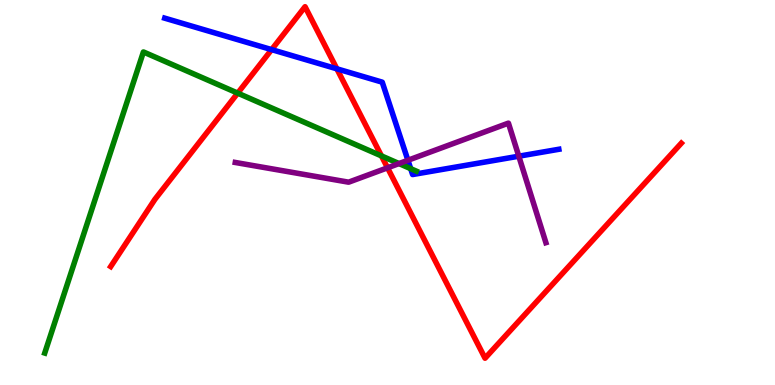[{'lines': ['blue', 'red'], 'intersections': [{'x': 3.5, 'y': 8.71}, {'x': 4.35, 'y': 8.21}]}, {'lines': ['green', 'red'], 'intersections': [{'x': 3.07, 'y': 7.58}, {'x': 4.92, 'y': 5.95}]}, {'lines': ['purple', 'red'], 'intersections': [{'x': 5.0, 'y': 5.64}]}, {'lines': ['blue', 'green'], 'intersections': [{'x': 5.3, 'y': 5.62}]}, {'lines': ['blue', 'purple'], 'intersections': [{'x': 5.26, 'y': 5.84}, {'x': 6.69, 'y': 5.94}]}, {'lines': ['green', 'purple'], 'intersections': [{'x': 5.15, 'y': 5.75}]}]